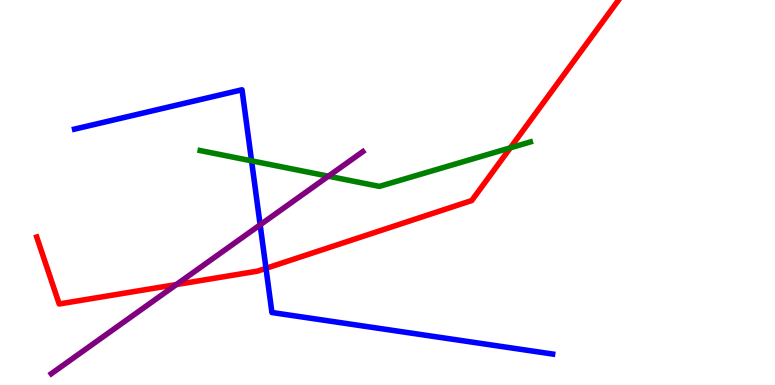[{'lines': ['blue', 'red'], 'intersections': [{'x': 3.43, 'y': 3.03}]}, {'lines': ['green', 'red'], 'intersections': [{'x': 6.59, 'y': 6.16}]}, {'lines': ['purple', 'red'], 'intersections': [{'x': 2.28, 'y': 2.61}]}, {'lines': ['blue', 'green'], 'intersections': [{'x': 3.25, 'y': 5.82}]}, {'lines': ['blue', 'purple'], 'intersections': [{'x': 3.36, 'y': 4.16}]}, {'lines': ['green', 'purple'], 'intersections': [{'x': 4.24, 'y': 5.42}]}]